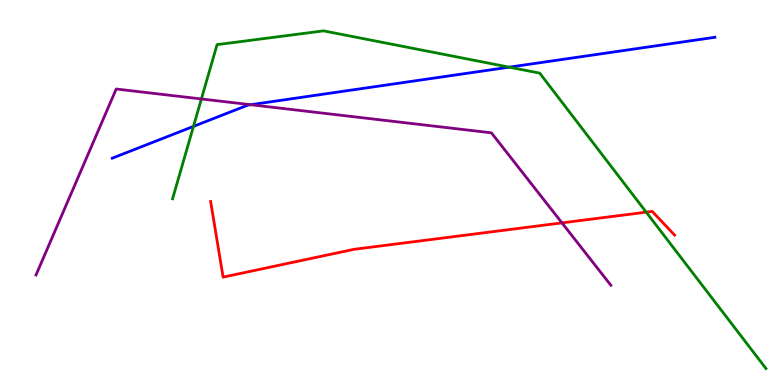[{'lines': ['blue', 'red'], 'intersections': []}, {'lines': ['green', 'red'], 'intersections': [{'x': 8.34, 'y': 4.49}]}, {'lines': ['purple', 'red'], 'intersections': [{'x': 7.25, 'y': 4.21}]}, {'lines': ['blue', 'green'], 'intersections': [{'x': 2.5, 'y': 6.72}, {'x': 6.57, 'y': 8.26}]}, {'lines': ['blue', 'purple'], 'intersections': [{'x': 3.23, 'y': 7.28}]}, {'lines': ['green', 'purple'], 'intersections': [{'x': 2.6, 'y': 7.43}]}]